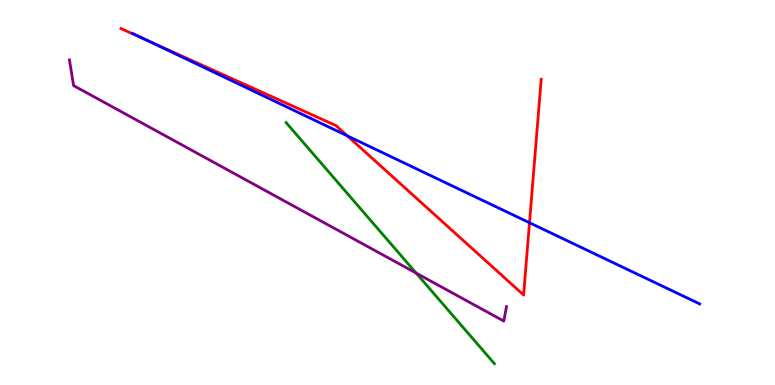[{'lines': ['blue', 'red'], 'intersections': [{'x': 1.89, 'y': 8.96}, {'x': 4.48, 'y': 6.47}, {'x': 6.83, 'y': 4.21}]}, {'lines': ['green', 'red'], 'intersections': []}, {'lines': ['purple', 'red'], 'intersections': []}, {'lines': ['blue', 'green'], 'intersections': []}, {'lines': ['blue', 'purple'], 'intersections': []}, {'lines': ['green', 'purple'], 'intersections': [{'x': 5.37, 'y': 2.91}]}]